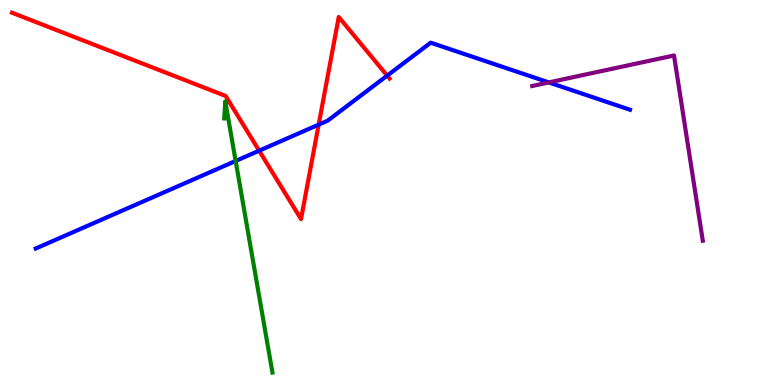[{'lines': ['blue', 'red'], 'intersections': [{'x': 3.34, 'y': 6.09}, {'x': 4.11, 'y': 6.76}, {'x': 5.0, 'y': 8.04}]}, {'lines': ['green', 'red'], 'intersections': []}, {'lines': ['purple', 'red'], 'intersections': []}, {'lines': ['blue', 'green'], 'intersections': [{'x': 3.04, 'y': 5.82}]}, {'lines': ['blue', 'purple'], 'intersections': [{'x': 7.08, 'y': 7.86}]}, {'lines': ['green', 'purple'], 'intersections': []}]